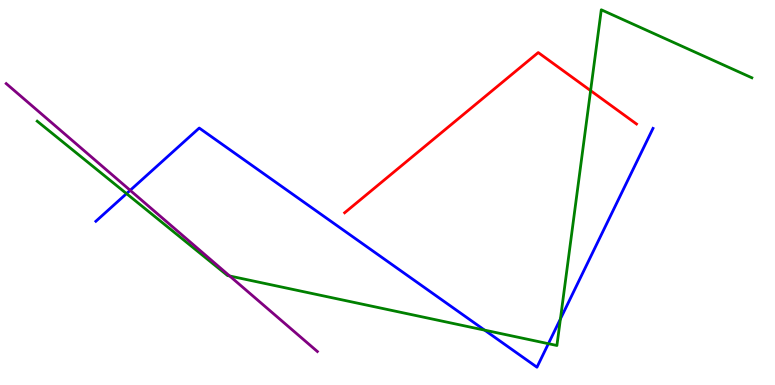[{'lines': ['blue', 'red'], 'intersections': []}, {'lines': ['green', 'red'], 'intersections': [{'x': 7.62, 'y': 7.65}]}, {'lines': ['purple', 'red'], 'intersections': []}, {'lines': ['blue', 'green'], 'intersections': [{'x': 1.63, 'y': 4.97}, {'x': 6.25, 'y': 1.42}, {'x': 7.08, 'y': 1.07}, {'x': 7.23, 'y': 1.72}]}, {'lines': ['blue', 'purple'], 'intersections': [{'x': 1.68, 'y': 5.06}]}, {'lines': ['green', 'purple'], 'intersections': [{'x': 2.96, 'y': 2.83}]}]